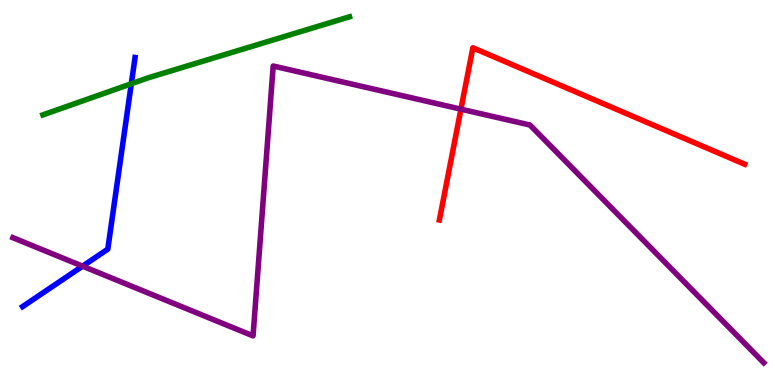[{'lines': ['blue', 'red'], 'intersections': []}, {'lines': ['green', 'red'], 'intersections': []}, {'lines': ['purple', 'red'], 'intersections': [{'x': 5.95, 'y': 7.16}]}, {'lines': ['blue', 'green'], 'intersections': [{'x': 1.69, 'y': 7.82}]}, {'lines': ['blue', 'purple'], 'intersections': [{'x': 1.07, 'y': 3.09}]}, {'lines': ['green', 'purple'], 'intersections': []}]